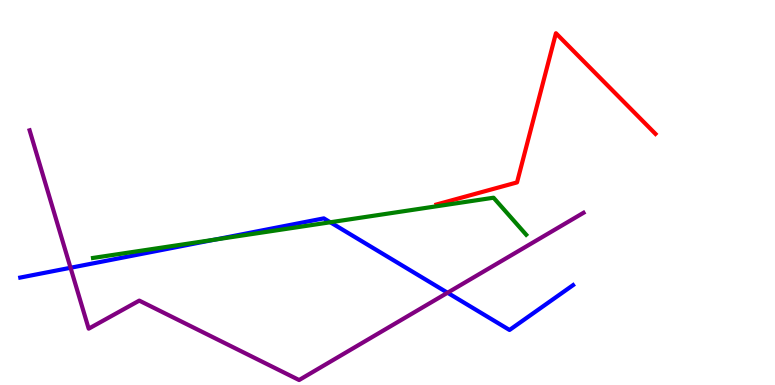[{'lines': ['blue', 'red'], 'intersections': []}, {'lines': ['green', 'red'], 'intersections': []}, {'lines': ['purple', 'red'], 'intersections': []}, {'lines': ['blue', 'green'], 'intersections': [{'x': 2.77, 'y': 3.78}, {'x': 4.26, 'y': 4.23}]}, {'lines': ['blue', 'purple'], 'intersections': [{'x': 0.91, 'y': 3.05}, {'x': 5.77, 'y': 2.4}]}, {'lines': ['green', 'purple'], 'intersections': []}]